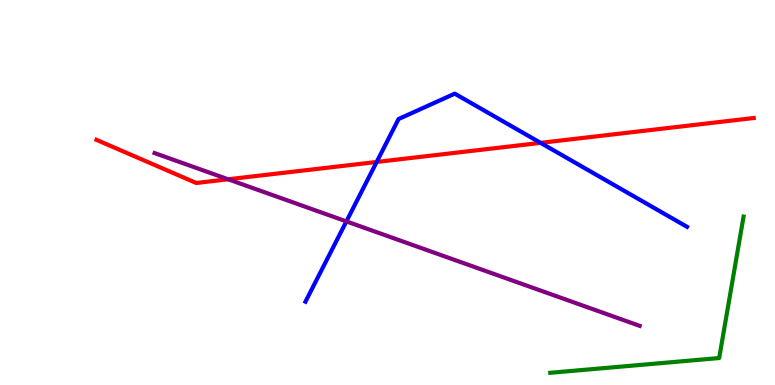[{'lines': ['blue', 'red'], 'intersections': [{'x': 4.86, 'y': 5.79}, {'x': 6.98, 'y': 6.29}]}, {'lines': ['green', 'red'], 'intersections': []}, {'lines': ['purple', 'red'], 'intersections': [{'x': 2.94, 'y': 5.34}]}, {'lines': ['blue', 'green'], 'intersections': []}, {'lines': ['blue', 'purple'], 'intersections': [{'x': 4.47, 'y': 4.25}]}, {'lines': ['green', 'purple'], 'intersections': []}]